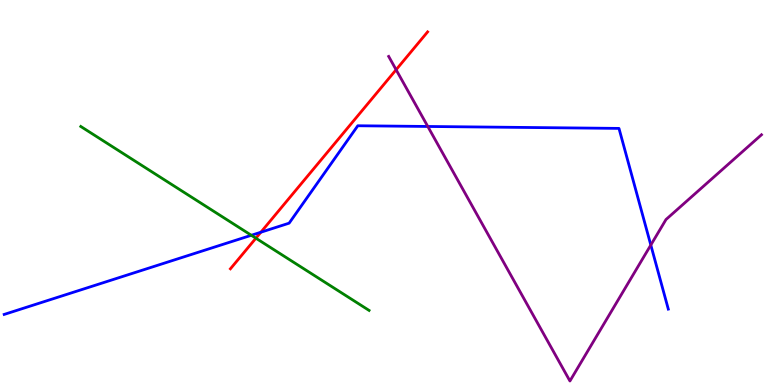[{'lines': ['blue', 'red'], 'intersections': [{'x': 3.37, 'y': 3.97}]}, {'lines': ['green', 'red'], 'intersections': [{'x': 3.3, 'y': 3.81}]}, {'lines': ['purple', 'red'], 'intersections': [{'x': 5.11, 'y': 8.19}]}, {'lines': ['blue', 'green'], 'intersections': [{'x': 3.24, 'y': 3.89}]}, {'lines': ['blue', 'purple'], 'intersections': [{'x': 5.52, 'y': 6.72}, {'x': 8.4, 'y': 3.64}]}, {'lines': ['green', 'purple'], 'intersections': []}]